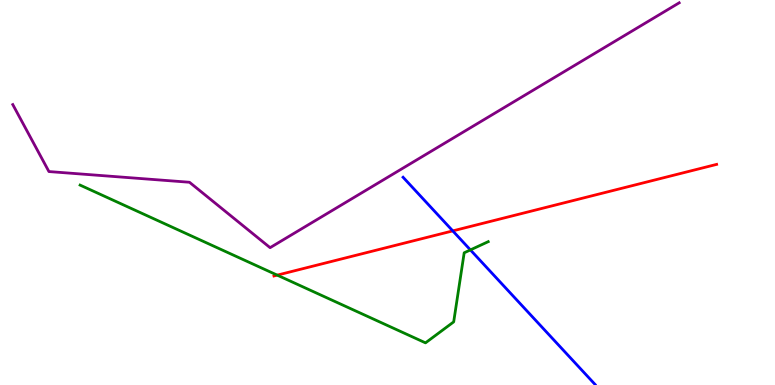[{'lines': ['blue', 'red'], 'intersections': [{'x': 5.84, 'y': 4.0}]}, {'lines': ['green', 'red'], 'intersections': [{'x': 3.58, 'y': 2.85}]}, {'lines': ['purple', 'red'], 'intersections': []}, {'lines': ['blue', 'green'], 'intersections': [{'x': 6.07, 'y': 3.51}]}, {'lines': ['blue', 'purple'], 'intersections': []}, {'lines': ['green', 'purple'], 'intersections': []}]